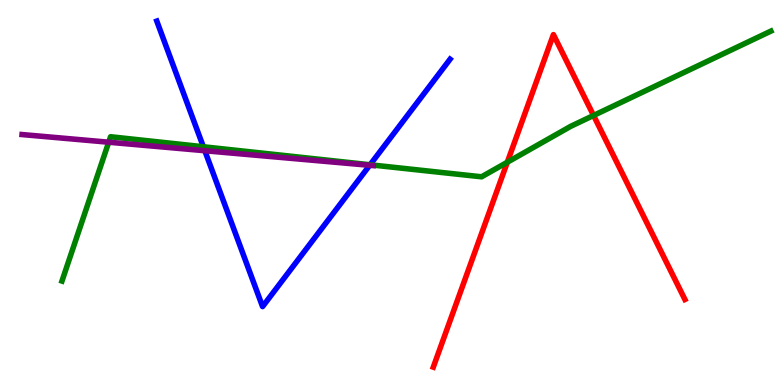[{'lines': ['blue', 'red'], 'intersections': []}, {'lines': ['green', 'red'], 'intersections': [{'x': 6.55, 'y': 5.79}, {'x': 7.66, 'y': 7.0}]}, {'lines': ['purple', 'red'], 'intersections': []}, {'lines': ['blue', 'green'], 'intersections': [{'x': 2.62, 'y': 6.19}, {'x': 4.78, 'y': 5.72}]}, {'lines': ['blue', 'purple'], 'intersections': [{'x': 2.64, 'y': 6.09}, {'x': 4.77, 'y': 5.71}]}, {'lines': ['green', 'purple'], 'intersections': [{'x': 1.4, 'y': 6.31}]}]